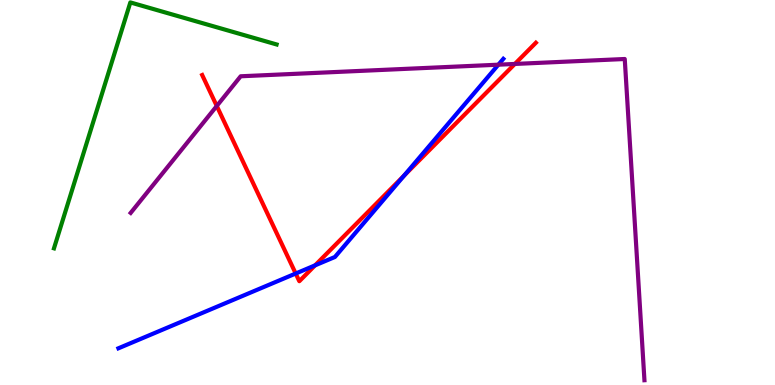[{'lines': ['blue', 'red'], 'intersections': [{'x': 3.82, 'y': 2.9}, {'x': 4.07, 'y': 3.11}, {'x': 5.21, 'y': 5.44}]}, {'lines': ['green', 'red'], 'intersections': []}, {'lines': ['purple', 'red'], 'intersections': [{'x': 2.8, 'y': 7.25}, {'x': 6.64, 'y': 8.34}]}, {'lines': ['blue', 'green'], 'intersections': []}, {'lines': ['blue', 'purple'], 'intersections': [{'x': 6.43, 'y': 8.32}]}, {'lines': ['green', 'purple'], 'intersections': []}]